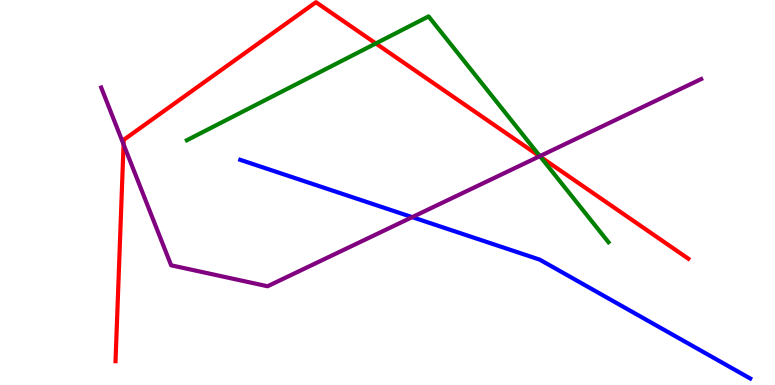[{'lines': ['blue', 'red'], 'intersections': []}, {'lines': ['green', 'red'], 'intersections': [{'x': 4.85, 'y': 8.87}, {'x': 6.97, 'y': 5.93}]}, {'lines': ['purple', 'red'], 'intersections': [{'x': 1.59, 'y': 6.25}, {'x': 6.96, 'y': 5.94}]}, {'lines': ['blue', 'green'], 'intersections': []}, {'lines': ['blue', 'purple'], 'intersections': [{'x': 5.32, 'y': 4.36}]}, {'lines': ['green', 'purple'], 'intersections': [{'x': 6.97, 'y': 5.94}]}]